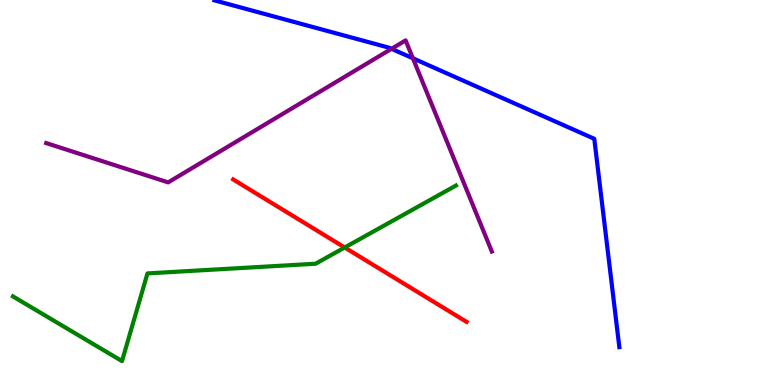[{'lines': ['blue', 'red'], 'intersections': []}, {'lines': ['green', 'red'], 'intersections': [{'x': 4.45, 'y': 3.57}]}, {'lines': ['purple', 'red'], 'intersections': []}, {'lines': ['blue', 'green'], 'intersections': []}, {'lines': ['blue', 'purple'], 'intersections': [{'x': 5.05, 'y': 8.73}, {'x': 5.33, 'y': 8.49}]}, {'lines': ['green', 'purple'], 'intersections': []}]